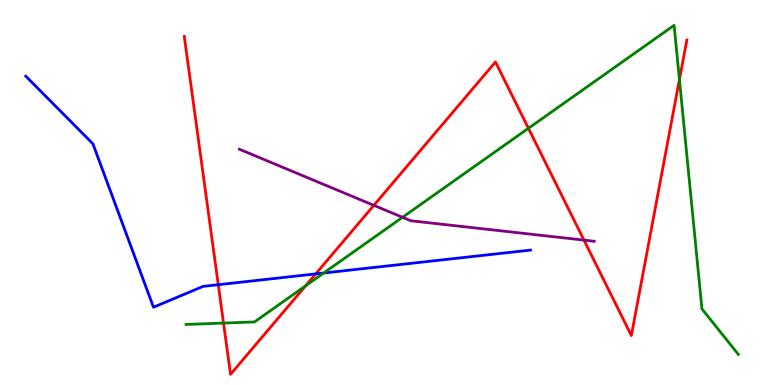[{'lines': ['blue', 'red'], 'intersections': [{'x': 2.82, 'y': 2.61}, {'x': 4.07, 'y': 2.89}]}, {'lines': ['green', 'red'], 'intersections': [{'x': 2.88, 'y': 1.61}, {'x': 3.94, 'y': 2.58}, {'x': 6.82, 'y': 6.67}, {'x': 8.77, 'y': 7.93}]}, {'lines': ['purple', 'red'], 'intersections': [{'x': 4.82, 'y': 4.67}, {'x': 7.54, 'y': 3.76}]}, {'lines': ['blue', 'green'], 'intersections': [{'x': 4.18, 'y': 2.91}]}, {'lines': ['blue', 'purple'], 'intersections': []}, {'lines': ['green', 'purple'], 'intersections': [{'x': 5.19, 'y': 4.36}]}]